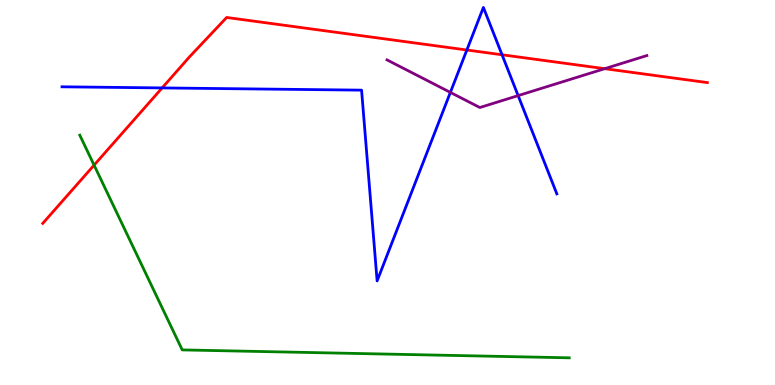[{'lines': ['blue', 'red'], 'intersections': [{'x': 2.09, 'y': 7.72}, {'x': 6.02, 'y': 8.7}, {'x': 6.48, 'y': 8.58}]}, {'lines': ['green', 'red'], 'intersections': [{'x': 1.21, 'y': 5.71}]}, {'lines': ['purple', 'red'], 'intersections': [{'x': 7.8, 'y': 8.22}]}, {'lines': ['blue', 'green'], 'intersections': []}, {'lines': ['blue', 'purple'], 'intersections': [{'x': 5.81, 'y': 7.6}, {'x': 6.69, 'y': 7.52}]}, {'lines': ['green', 'purple'], 'intersections': []}]